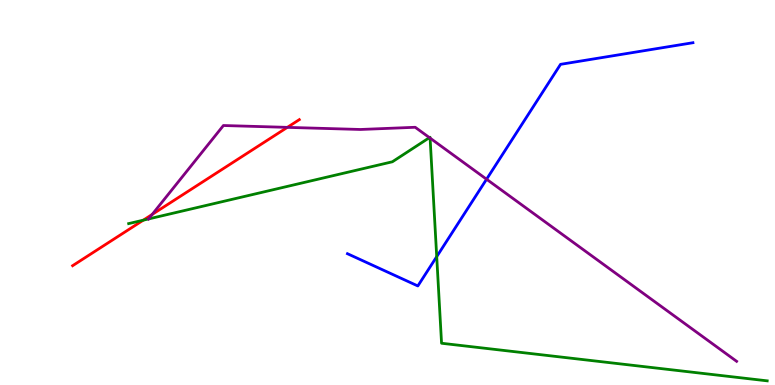[{'lines': ['blue', 'red'], 'intersections': []}, {'lines': ['green', 'red'], 'intersections': [{'x': 1.85, 'y': 4.28}]}, {'lines': ['purple', 'red'], 'intersections': [{'x': 1.96, 'y': 4.43}, {'x': 3.71, 'y': 6.69}]}, {'lines': ['blue', 'green'], 'intersections': [{'x': 5.64, 'y': 3.33}]}, {'lines': ['blue', 'purple'], 'intersections': [{'x': 6.28, 'y': 5.34}]}, {'lines': ['green', 'purple'], 'intersections': [{'x': 1.92, 'y': 4.31}, {'x': 5.54, 'y': 6.43}, {'x': 5.55, 'y': 6.41}]}]